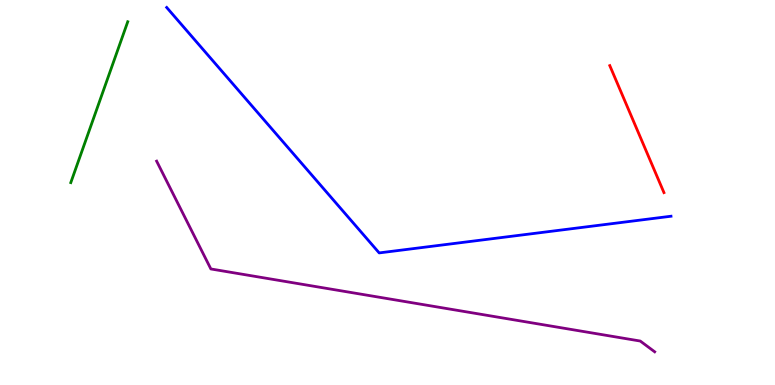[{'lines': ['blue', 'red'], 'intersections': []}, {'lines': ['green', 'red'], 'intersections': []}, {'lines': ['purple', 'red'], 'intersections': []}, {'lines': ['blue', 'green'], 'intersections': []}, {'lines': ['blue', 'purple'], 'intersections': []}, {'lines': ['green', 'purple'], 'intersections': []}]